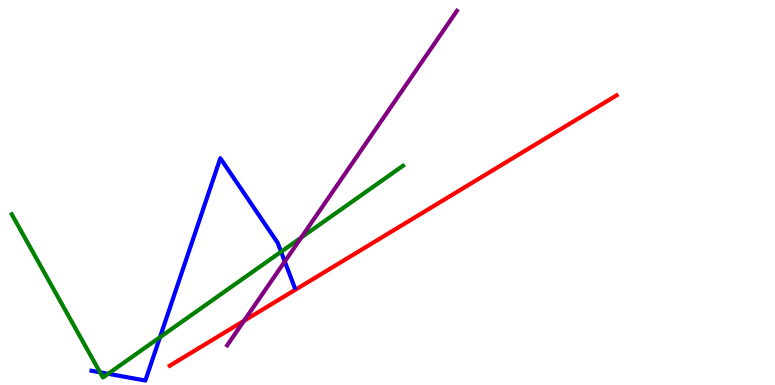[{'lines': ['blue', 'red'], 'intersections': []}, {'lines': ['green', 'red'], 'intersections': []}, {'lines': ['purple', 'red'], 'intersections': [{'x': 3.15, 'y': 1.67}]}, {'lines': ['blue', 'green'], 'intersections': [{'x': 1.29, 'y': 0.329}, {'x': 1.4, 'y': 0.291}, {'x': 2.06, 'y': 1.24}, {'x': 3.63, 'y': 3.46}]}, {'lines': ['blue', 'purple'], 'intersections': [{'x': 3.67, 'y': 3.21}]}, {'lines': ['green', 'purple'], 'intersections': [{'x': 3.89, 'y': 3.83}]}]